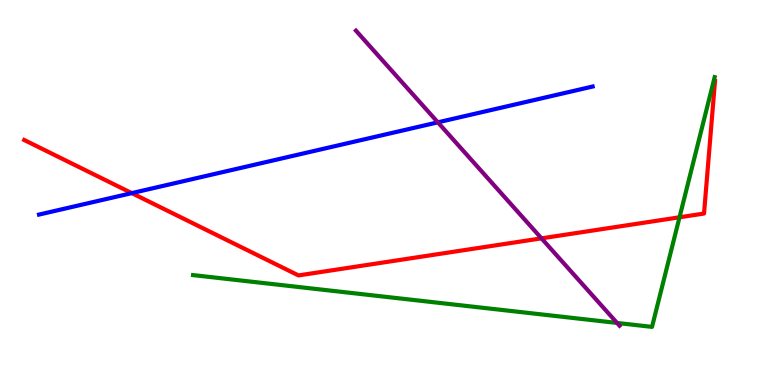[{'lines': ['blue', 'red'], 'intersections': [{'x': 1.7, 'y': 4.98}]}, {'lines': ['green', 'red'], 'intersections': [{'x': 8.77, 'y': 4.36}]}, {'lines': ['purple', 'red'], 'intersections': [{'x': 6.99, 'y': 3.81}]}, {'lines': ['blue', 'green'], 'intersections': []}, {'lines': ['blue', 'purple'], 'intersections': [{'x': 5.65, 'y': 6.82}]}, {'lines': ['green', 'purple'], 'intersections': [{'x': 7.96, 'y': 1.61}]}]